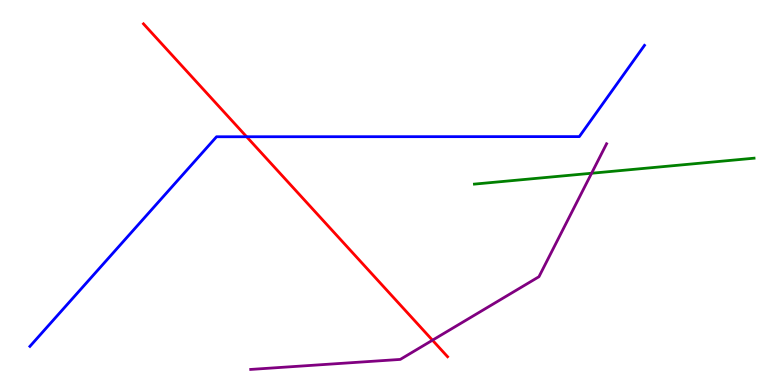[{'lines': ['blue', 'red'], 'intersections': [{'x': 3.18, 'y': 6.45}]}, {'lines': ['green', 'red'], 'intersections': []}, {'lines': ['purple', 'red'], 'intersections': [{'x': 5.58, 'y': 1.16}]}, {'lines': ['blue', 'green'], 'intersections': []}, {'lines': ['blue', 'purple'], 'intersections': []}, {'lines': ['green', 'purple'], 'intersections': [{'x': 7.63, 'y': 5.5}]}]